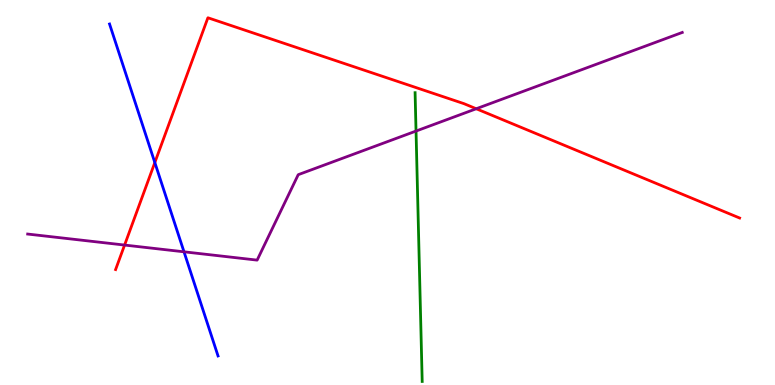[{'lines': ['blue', 'red'], 'intersections': [{'x': 2.0, 'y': 5.78}]}, {'lines': ['green', 'red'], 'intersections': []}, {'lines': ['purple', 'red'], 'intersections': [{'x': 1.61, 'y': 3.63}, {'x': 6.15, 'y': 7.18}]}, {'lines': ['blue', 'green'], 'intersections': []}, {'lines': ['blue', 'purple'], 'intersections': [{'x': 2.37, 'y': 3.46}]}, {'lines': ['green', 'purple'], 'intersections': [{'x': 5.37, 'y': 6.6}]}]